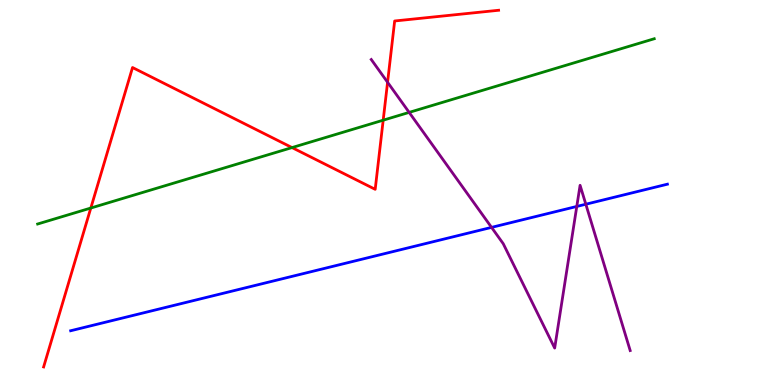[{'lines': ['blue', 'red'], 'intersections': []}, {'lines': ['green', 'red'], 'intersections': [{'x': 1.17, 'y': 4.6}, {'x': 3.77, 'y': 6.17}, {'x': 4.94, 'y': 6.88}]}, {'lines': ['purple', 'red'], 'intersections': [{'x': 5.0, 'y': 7.86}]}, {'lines': ['blue', 'green'], 'intersections': []}, {'lines': ['blue', 'purple'], 'intersections': [{'x': 6.34, 'y': 4.09}, {'x': 7.44, 'y': 4.64}, {'x': 7.56, 'y': 4.7}]}, {'lines': ['green', 'purple'], 'intersections': [{'x': 5.28, 'y': 7.08}]}]